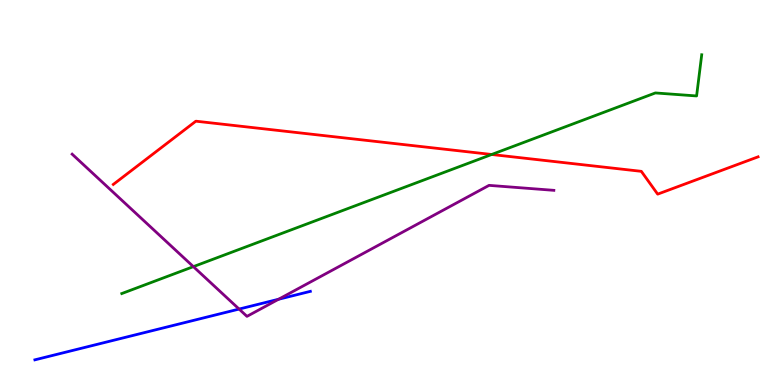[{'lines': ['blue', 'red'], 'intersections': []}, {'lines': ['green', 'red'], 'intersections': [{'x': 6.34, 'y': 5.99}]}, {'lines': ['purple', 'red'], 'intersections': []}, {'lines': ['blue', 'green'], 'intersections': []}, {'lines': ['blue', 'purple'], 'intersections': [{'x': 3.09, 'y': 1.97}, {'x': 3.59, 'y': 2.23}]}, {'lines': ['green', 'purple'], 'intersections': [{'x': 2.5, 'y': 3.07}]}]